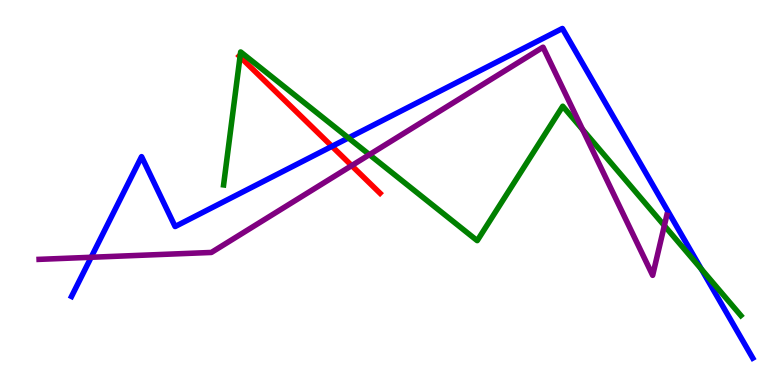[{'lines': ['blue', 'red'], 'intersections': [{'x': 4.28, 'y': 6.2}]}, {'lines': ['green', 'red'], 'intersections': [{'x': 3.1, 'y': 8.52}]}, {'lines': ['purple', 'red'], 'intersections': [{'x': 4.54, 'y': 5.7}]}, {'lines': ['blue', 'green'], 'intersections': [{'x': 4.5, 'y': 6.42}, {'x': 9.05, 'y': 3.01}]}, {'lines': ['blue', 'purple'], 'intersections': [{'x': 1.18, 'y': 3.32}]}, {'lines': ['green', 'purple'], 'intersections': [{'x': 4.77, 'y': 5.98}, {'x': 7.52, 'y': 6.63}, {'x': 8.57, 'y': 4.14}]}]